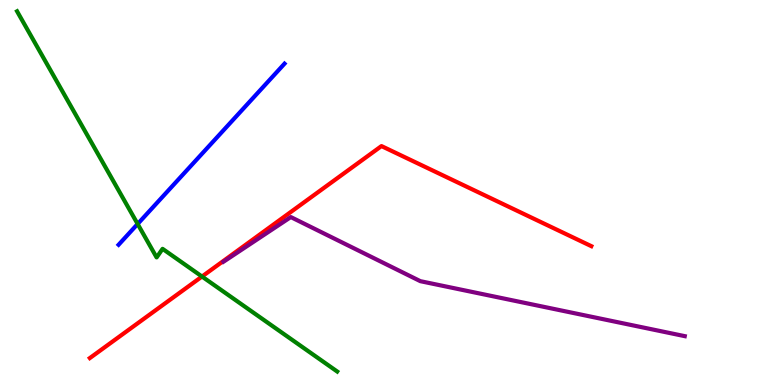[{'lines': ['blue', 'red'], 'intersections': []}, {'lines': ['green', 'red'], 'intersections': [{'x': 2.61, 'y': 2.82}]}, {'lines': ['purple', 'red'], 'intersections': []}, {'lines': ['blue', 'green'], 'intersections': [{'x': 1.78, 'y': 4.18}]}, {'lines': ['blue', 'purple'], 'intersections': []}, {'lines': ['green', 'purple'], 'intersections': []}]